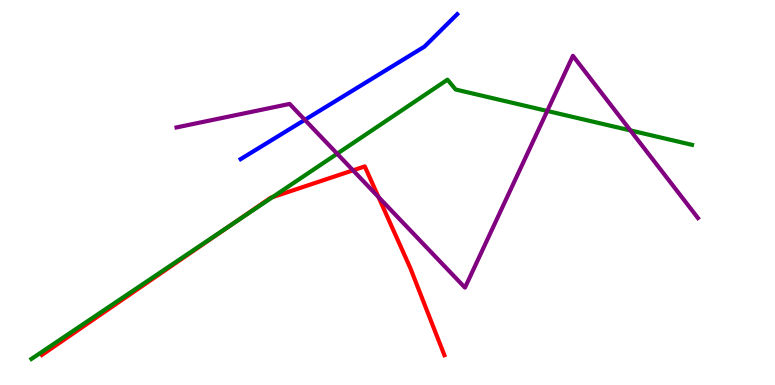[{'lines': ['blue', 'red'], 'intersections': []}, {'lines': ['green', 'red'], 'intersections': [{'x': 3.01, 'y': 4.19}, {'x': 3.52, 'y': 4.88}]}, {'lines': ['purple', 'red'], 'intersections': [{'x': 4.56, 'y': 5.58}, {'x': 4.88, 'y': 4.88}]}, {'lines': ['blue', 'green'], 'intersections': []}, {'lines': ['blue', 'purple'], 'intersections': [{'x': 3.93, 'y': 6.89}]}, {'lines': ['green', 'purple'], 'intersections': [{'x': 4.35, 'y': 6.01}, {'x': 7.06, 'y': 7.12}, {'x': 8.13, 'y': 6.61}]}]